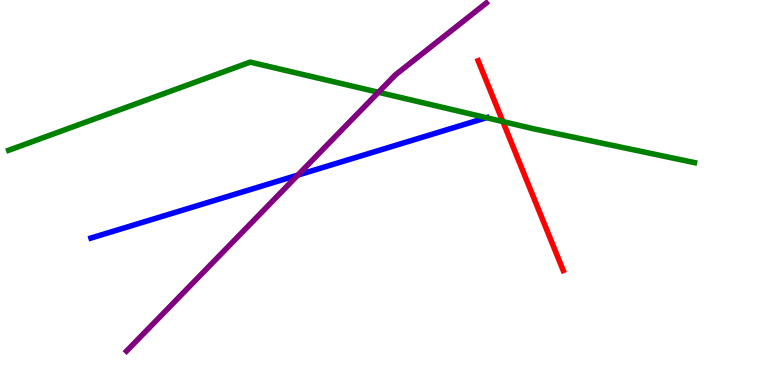[{'lines': ['blue', 'red'], 'intersections': []}, {'lines': ['green', 'red'], 'intersections': [{'x': 6.49, 'y': 6.84}]}, {'lines': ['purple', 'red'], 'intersections': []}, {'lines': ['blue', 'green'], 'intersections': [{'x': 6.28, 'y': 6.94}]}, {'lines': ['blue', 'purple'], 'intersections': [{'x': 3.84, 'y': 5.45}]}, {'lines': ['green', 'purple'], 'intersections': [{'x': 4.88, 'y': 7.6}]}]